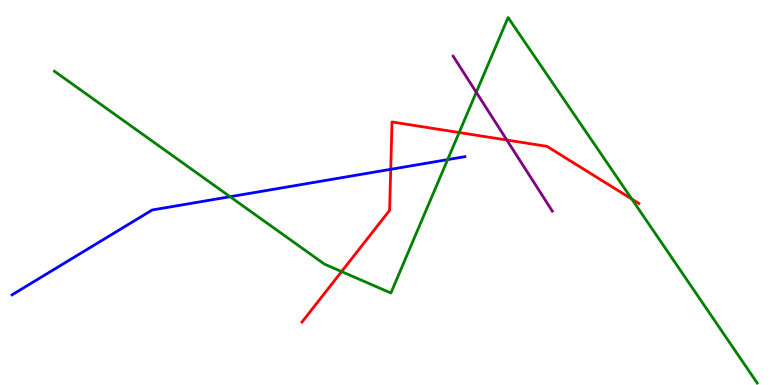[{'lines': ['blue', 'red'], 'intersections': [{'x': 5.04, 'y': 5.6}]}, {'lines': ['green', 'red'], 'intersections': [{'x': 4.41, 'y': 2.95}, {'x': 5.92, 'y': 6.56}, {'x': 8.15, 'y': 4.83}]}, {'lines': ['purple', 'red'], 'intersections': [{'x': 6.54, 'y': 6.36}]}, {'lines': ['blue', 'green'], 'intersections': [{'x': 2.97, 'y': 4.89}, {'x': 5.78, 'y': 5.85}]}, {'lines': ['blue', 'purple'], 'intersections': []}, {'lines': ['green', 'purple'], 'intersections': [{'x': 6.15, 'y': 7.6}]}]